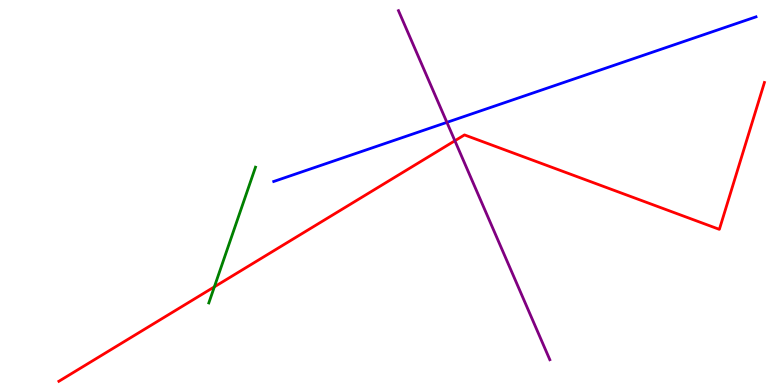[{'lines': ['blue', 'red'], 'intersections': []}, {'lines': ['green', 'red'], 'intersections': [{'x': 2.77, 'y': 2.55}]}, {'lines': ['purple', 'red'], 'intersections': [{'x': 5.87, 'y': 6.34}]}, {'lines': ['blue', 'green'], 'intersections': []}, {'lines': ['blue', 'purple'], 'intersections': [{'x': 5.77, 'y': 6.82}]}, {'lines': ['green', 'purple'], 'intersections': []}]